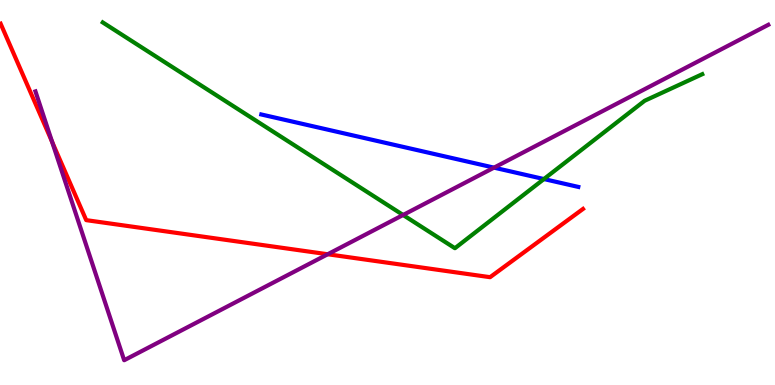[{'lines': ['blue', 'red'], 'intersections': []}, {'lines': ['green', 'red'], 'intersections': []}, {'lines': ['purple', 'red'], 'intersections': [{'x': 0.672, 'y': 6.32}, {'x': 4.23, 'y': 3.4}]}, {'lines': ['blue', 'green'], 'intersections': [{'x': 7.02, 'y': 5.35}]}, {'lines': ['blue', 'purple'], 'intersections': [{'x': 6.37, 'y': 5.65}]}, {'lines': ['green', 'purple'], 'intersections': [{'x': 5.2, 'y': 4.42}]}]